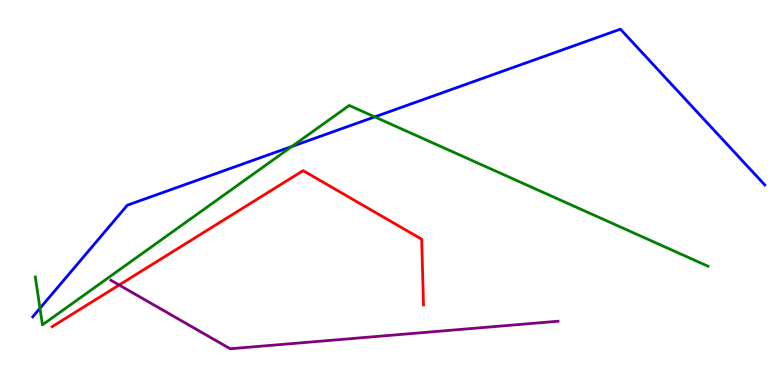[{'lines': ['blue', 'red'], 'intersections': []}, {'lines': ['green', 'red'], 'intersections': []}, {'lines': ['purple', 'red'], 'intersections': [{'x': 1.54, 'y': 2.6}]}, {'lines': ['blue', 'green'], 'intersections': [{'x': 0.516, 'y': 1.99}, {'x': 3.77, 'y': 6.2}, {'x': 4.84, 'y': 6.96}]}, {'lines': ['blue', 'purple'], 'intersections': []}, {'lines': ['green', 'purple'], 'intersections': []}]